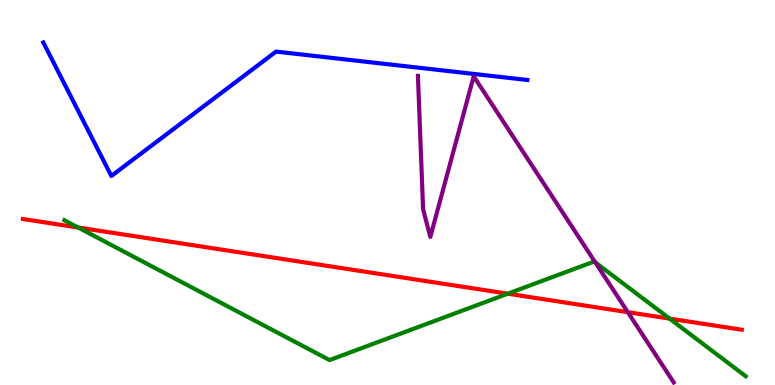[{'lines': ['blue', 'red'], 'intersections': []}, {'lines': ['green', 'red'], 'intersections': [{'x': 1.01, 'y': 4.09}, {'x': 6.55, 'y': 2.37}, {'x': 8.64, 'y': 1.72}]}, {'lines': ['purple', 'red'], 'intersections': [{'x': 8.1, 'y': 1.89}]}, {'lines': ['blue', 'green'], 'intersections': []}, {'lines': ['blue', 'purple'], 'intersections': []}, {'lines': ['green', 'purple'], 'intersections': [{'x': 7.68, 'y': 3.19}]}]